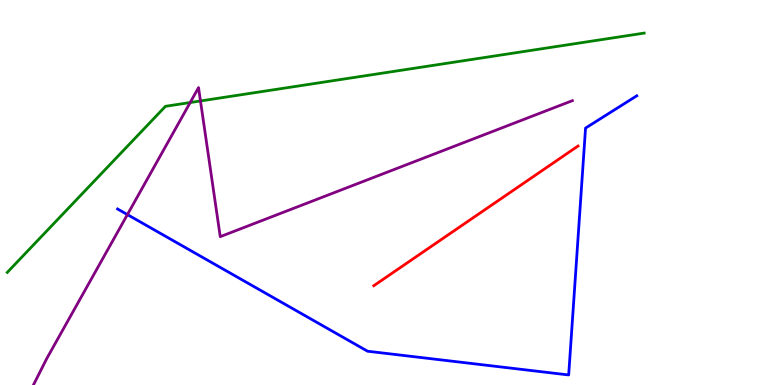[{'lines': ['blue', 'red'], 'intersections': []}, {'lines': ['green', 'red'], 'intersections': []}, {'lines': ['purple', 'red'], 'intersections': []}, {'lines': ['blue', 'green'], 'intersections': []}, {'lines': ['blue', 'purple'], 'intersections': [{'x': 1.64, 'y': 4.43}]}, {'lines': ['green', 'purple'], 'intersections': [{'x': 2.45, 'y': 7.34}, {'x': 2.59, 'y': 7.38}]}]